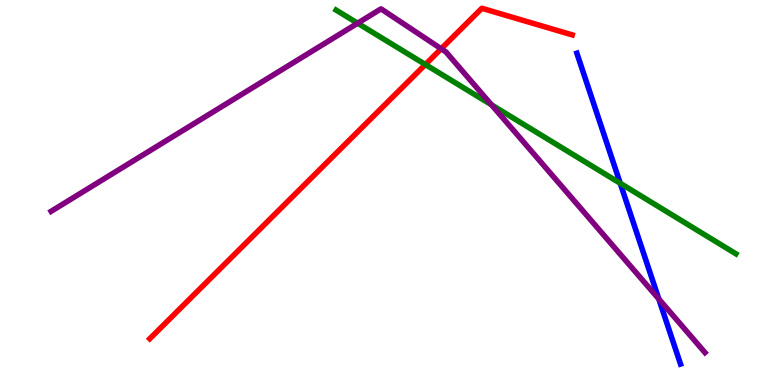[{'lines': ['blue', 'red'], 'intersections': []}, {'lines': ['green', 'red'], 'intersections': [{'x': 5.49, 'y': 8.32}]}, {'lines': ['purple', 'red'], 'intersections': [{'x': 5.69, 'y': 8.73}]}, {'lines': ['blue', 'green'], 'intersections': [{'x': 8.0, 'y': 5.24}]}, {'lines': ['blue', 'purple'], 'intersections': [{'x': 8.5, 'y': 2.23}]}, {'lines': ['green', 'purple'], 'intersections': [{'x': 4.61, 'y': 9.4}, {'x': 6.34, 'y': 7.28}]}]